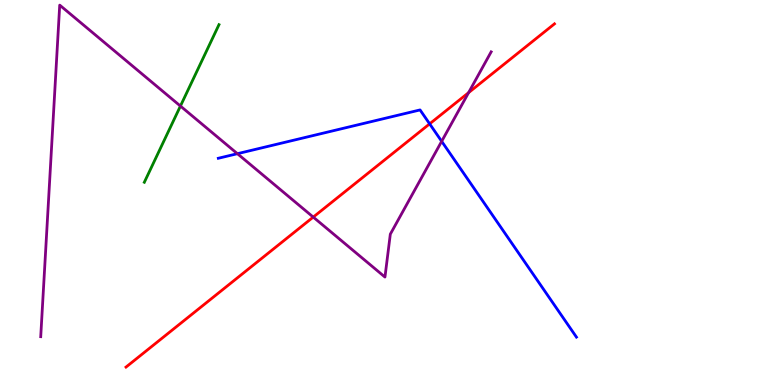[{'lines': ['blue', 'red'], 'intersections': [{'x': 5.54, 'y': 6.78}]}, {'lines': ['green', 'red'], 'intersections': []}, {'lines': ['purple', 'red'], 'intersections': [{'x': 4.04, 'y': 4.36}, {'x': 6.05, 'y': 7.59}]}, {'lines': ['blue', 'green'], 'intersections': []}, {'lines': ['blue', 'purple'], 'intersections': [{'x': 3.06, 'y': 6.01}, {'x': 5.7, 'y': 6.33}]}, {'lines': ['green', 'purple'], 'intersections': [{'x': 2.33, 'y': 7.25}]}]